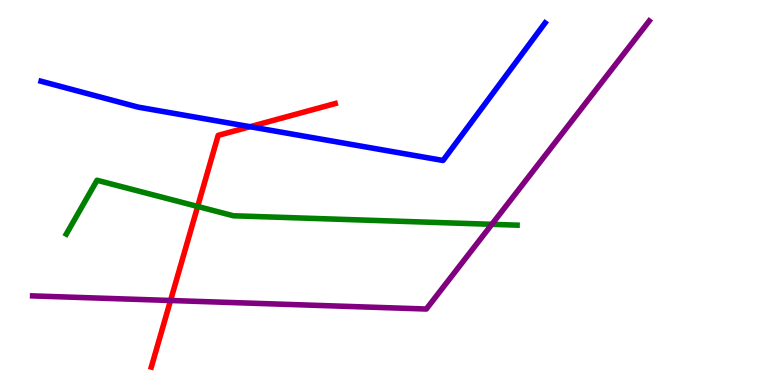[{'lines': ['blue', 'red'], 'intersections': [{'x': 3.23, 'y': 6.71}]}, {'lines': ['green', 'red'], 'intersections': [{'x': 2.55, 'y': 4.64}]}, {'lines': ['purple', 'red'], 'intersections': [{'x': 2.2, 'y': 2.19}]}, {'lines': ['blue', 'green'], 'intersections': []}, {'lines': ['blue', 'purple'], 'intersections': []}, {'lines': ['green', 'purple'], 'intersections': [{'x': 6.35, 'y': 4.17}]}]